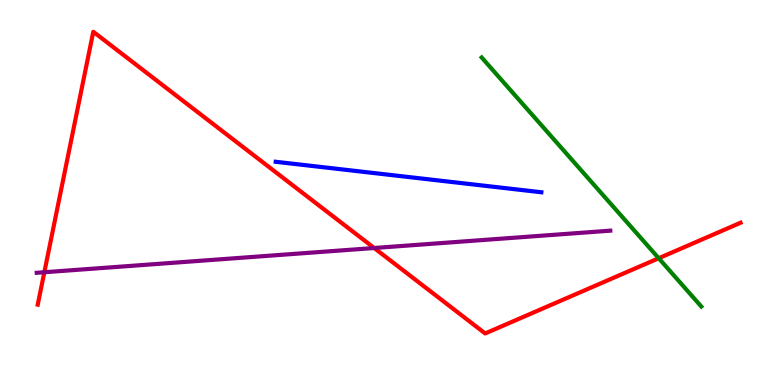[{'lines': ['blue', 'red'], 'intersections': []}, {'lines': ['green', 'red'], 'intersections': [{'x': 8.5, 'y': 3.29}]}, {'lines': ['purple', 'red'], 'intersections': [{'x': 0.572, 'y': 2.93}, {'x': 4.83, 'y': 3.56}]}, {'lines': ['blue', 'green'], 'intersections': []}, {'lines': ['blue', 'purple'], 'intersections': []}, {'lines': ['green', 'purple'], 'intersections': []}]